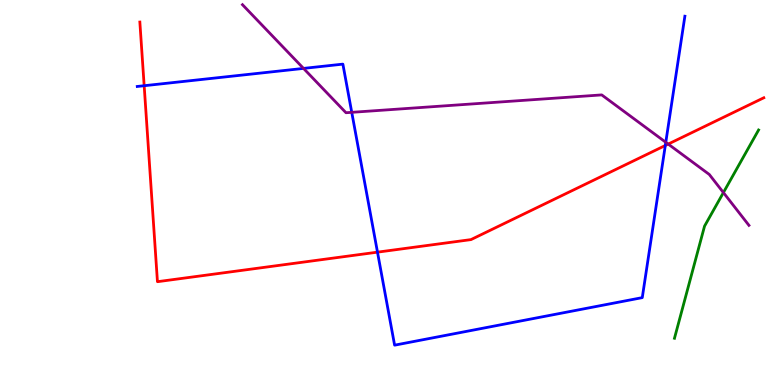[{'lines': ['blue', 'red'], 'intersections': [{'x': 1.86, 'y': 7.77}, {'x': 4.87, 'y': 3.45}, {'x': 8.58, 'y': 6.22}]}, {'lines': ['green', 'red'], 'intersections': []}, {'lines': ['purple', 'red'], 'intersections': [{'x': 8.62, 'y': 6.26}]}, {'lines': ['blue', 'green'], 'intersections': []}, {'lines': ['blue', 'purple'], 'intersections': [{'x': 3.92, 'y': 8.22}, {'x': 4.54, 'y': 7.08}, {'x': 8.59, 'y': 6.3}]}, {'lines': ['green', 'purple'], 'intersections': [{'x': 9.33, 'y': 5.0}]}]